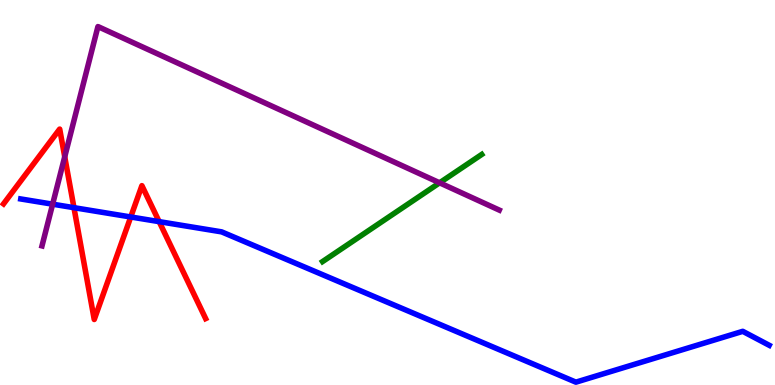[{'lines': ['blue', 'red'], 'intersections': [{'x': 0.954, 'y': 4.61}, {'x': 1.69, 'y': 4.36}, {'x': 2.05, 'y': 4.24}]}, {'lines': ['green', 'red'], 'intersections': []}, {'lines': ['purple', 'red'], 'intersections': [{'x': 0.835, 'y': 5.93}]}, {'lines': ['blue', 'green'], 'intersections': []}, {'lines': ['blue', 'purple'], 'intersections': [{'x': 0.679, 'y': 4.7}]}, {'lines': ['green', 'purple'], 'intersections': [{'x': 5.67, 'y': 5.25}]}]